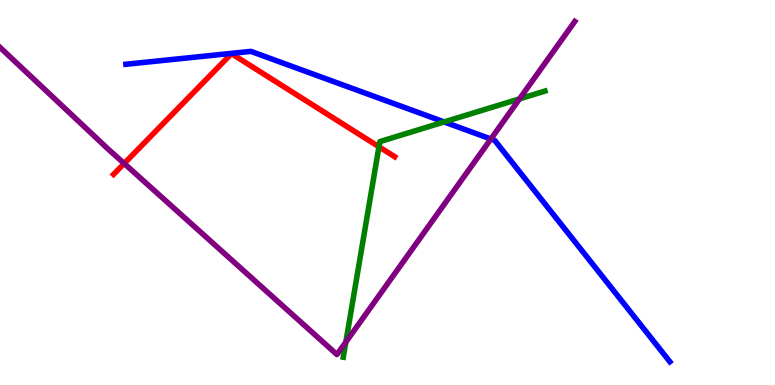[{'lines': ['blue', 'red'], 'intersections': []}, {'lines': ['green', 'red'], 'intersections': [{'x': 4.89, 'y': 6.19}]}, {'lines': ['purple', 'red'], 'intersections': [{'x': 1.6, 'y': 5.75}]}, {'lines': ['blue', 'green'], 'intersections': [{'x': 5.73, 'y': 6.83}]}, {'lines': ['blue', 'purple'], 'intersections': [{'x': 6.33, 'y': 6.39}]}, {'lines': ['green', 'purple'], 'intersections': [{'x': 4.46, 'y': 1.11}, {'x': 6.7, 'y': 7.43}]}]